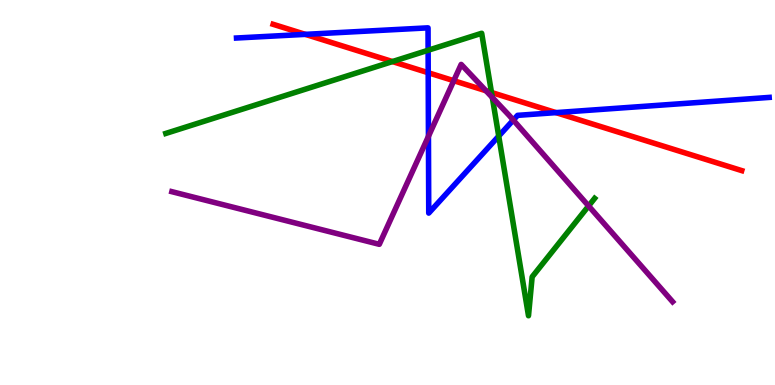[{'lines': ['blue', 'red'], 'intersections': [{'x': 3.94, 'y': 9.11}, {'x': 5.53, 'y': 8.11}, {'x': 7.17, 'y': 7.07}]}, {'lines': ['green', 'red'], 'intersections': [{'x': 5.06, 'y': 8.4}, {'x': 6.34, 'y': 7.6}]}, {'lines': ['purple', 'red'], 'intersections': [{'x': 5.86, 'y': 7.9}, {'x': 6.27, 'y': 7.64}]}, {'lines': ['blue', 'green'], 'intersections': [{'x': 5.52, 'y': 8.69}, {'x': 6.44, 'y': 6.46}]}, {'lines': ['blue', 'purple'], 'intersections': [{'x': 5.53, 'y': 6.46}, {'x': 6.62, 'y': 6.88}]}, {'lines': ['green', 'purple'], 'intersections': [{'x': 6.35, 'y': 7.47}, {'x': 7.59, 'y': 4.65}]}]